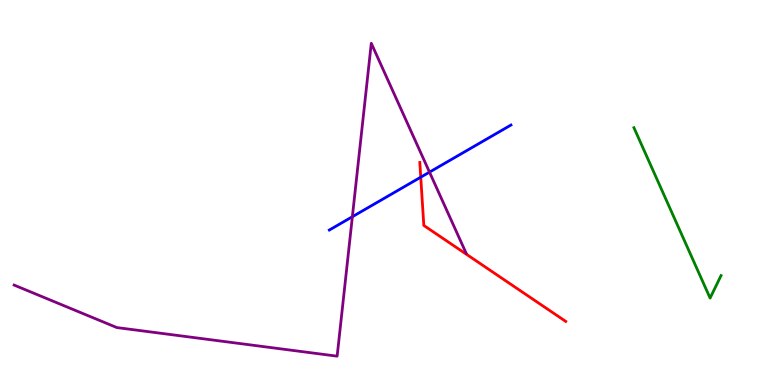[{'lines': ['blue', 'red'], 'intersections': [{'x': 5.43, 'y': 5.4}]}, {'lines': ['green', 'red'], 'intersections': []}, {'lines': ['purple', 'red'], 'intersections': []}, {'lines': ['blue', 'green'], 'intersections': []}, {'lines': ['blue', 'purple'], 'intersections': [{'x': 4.55, 'y': 4.37}, {'x': 5.54, 'y': 5.53}]}, {'lines': ['green', 'purple'], 'intersections': []}]